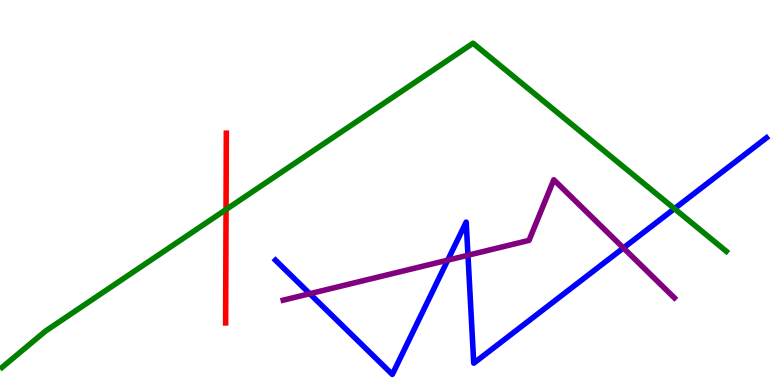[{'lines': ['blue', 'red'], 'intersections': []}, {'lines': ['green', 'red'], 'intersections': [{'x': 2.92, 'y': 4.56}]}, {'lines': ['purple', 'red'], 'intersections': []}, {'lines': ['blue', 'green'], 'intersections': [{'x': 8.7, 'y': 4.58}]}, {'lines': ['blue', 'purple'], 'intersections': [{'x': 4.0, 'y': 2.37}, {'x': 5.78, 'y': 3.24}, {'x': 6.04, 'y': 3.37}, {'x': 8.04, 'y': 3.56}]}, {'lines': ['green', 'purple'], 'intersections': []}]